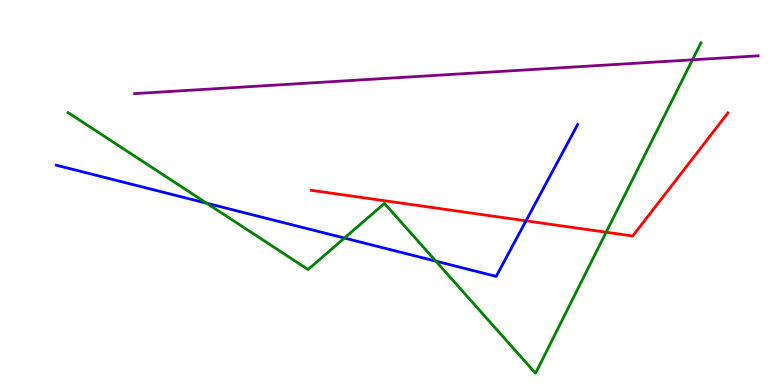[{'lines': ['blue', 'red'], 'intersections': [{'x': 6.79, 'y': 4.26}]}, {'lines': ['green', 'red'], 'intersections': [{'x': 7.82, 'y': 3.97}]}, {'lines': ['purple', 'red'], 'intersections': []}, {'lines': ['blue', 'green'], 'intersections': [{'x': 2.67, 'y': 4.72}, {'x': 4.44, 'y': 3.82}, {'x': 5.62, 'y': 3.22}]}, {'lines': ['blue', 'purple'], 'intersections': []}, {'lines': ['green', 'purple'], 'intersections': [{'x': 8.93, 'y': 8.45}]}]